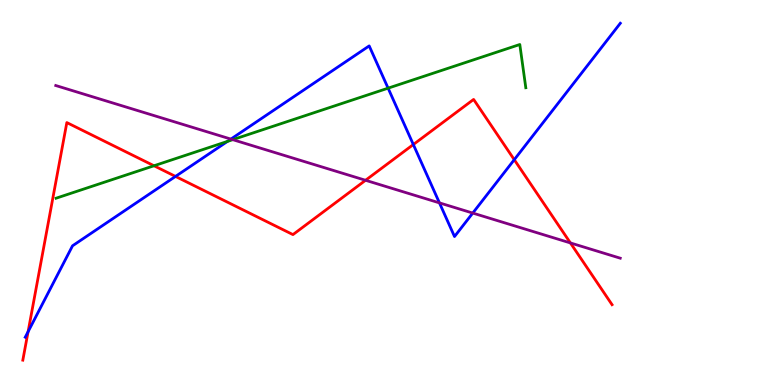[{'lines': ['blue', 'red'], 'intersections': [{'x': 0.362, 'y': 1.38}, {'x': 2.26, 'y': 5.42}, {'x': 5.33, 'y': 6.25}, {'x': 6.64, 'y': 5.85}]}, {'lines': ['green', 'red'], 'intersections': [{'x': 1.99, 'y': 5.69}]}, {'lines': ['purple', 'red'], 'intersections': [{'x': 4.72, 'y': 5.32}, {'x': 7.36, 'y': 3.69}]}, {'lines': ['blue', 'green'], 'intersections': [{'x': 2.94, 'y': 6.33}, {'x': 5.01, 'y': 7.71}]}, {'lines': ['blue', 'purple'], 'intersections': [{'x': 2.98, 'y': 6.39}, {'x': 5.67, 'y': 4.73}, {'x': 6.1, 'y': 4.47}]}, {'lines': ['green', 'purple'], 'intersections': [{'x': 3.0, 'y': 6.37}]}]